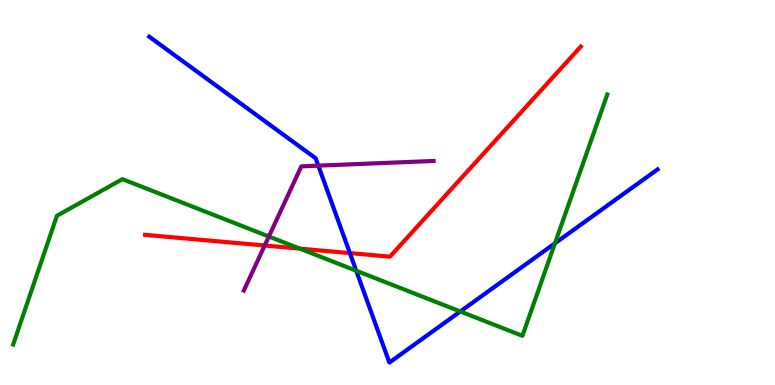[{'lines': ['blue', 'red'], 'intersections': [{'x': 4.51, 'y': 3.43}]}, {'lines': ['green', 'red'], 'intersections': [{'x': 3.87, 'y': 3.54}]}, {'lines': ['purple', 'red'], 'intersections': [{'x': 3.42, 'y': 3.62}]}, {'lines': ['blue', 'green'], 'intersections': [{'x': 4.6, 'y': 2.97}, {'x': 5.94, 'y': 1.91}, {'x': 7.16, 'y': 3.68}]}, {'lines': ['blue', 'purple'], 'intersections': [{'x': 4.11, 'y': 5.7}]}, {'lines': ['green', 'purple'], 'intersections': [{'x': 3.47, 'y': 3.86}]}]